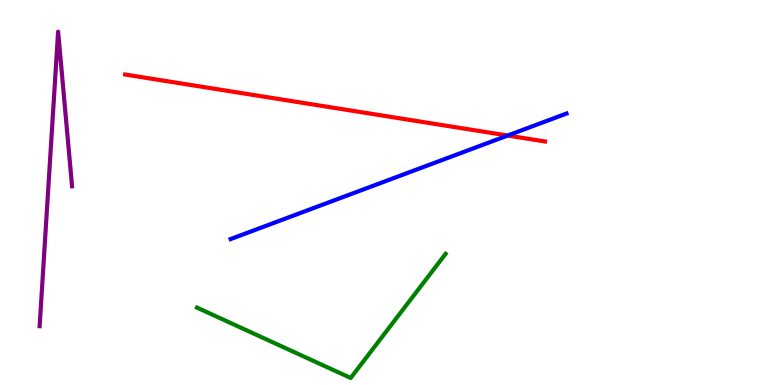[{'lines': ['blue', 'red'], 'intersections': [{'x': 6.55, 'y': 6.48}]}, {'lines': ['green', 'red'], 'intersections': []}, {'lines': ['purple', 'red'], 'intersections': []}, {'lines': ['blue', 'green'], 'intersections': []}, {'lines': ['blue', 'purple'], 'intersections': []}, {'lines': ['green', 'purple'], 'intersections': []}]